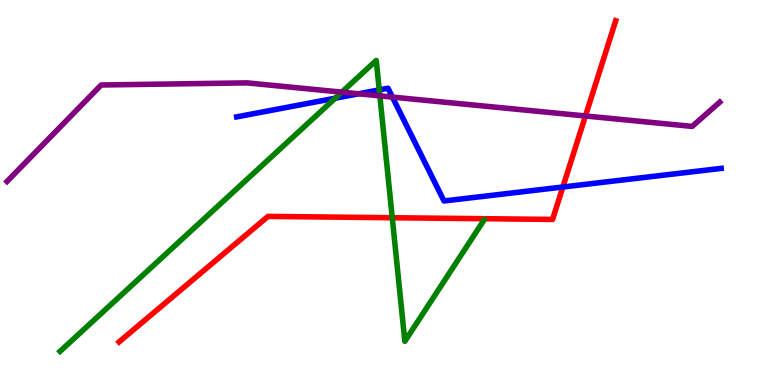[{'lines': ['blue', 'red'], 'intersections': [{'x': 7.26, 'y': 5.14}]}, {'lines': ['green', 'red'], 'intersections': [{'x': 5.06, 'y': 4.34}]}, {'lines': ['purple', 'red'], 'intersections': [{'x': 7.55, 'y': 6.99}]}, {'lines': ['blue', 'green'], 'intersections': [{'x': 4.33, 'y': 7.45}, {'x': 4.89, 'y': 7.67}]}, {'lines': ['blue', 'purple'], 'intersections': [{'x': 4.63, 'y': 7.56}, {'x': 5.06, 'y': 7.48}]}, {'lines': ['green', 'purple'], 'intersections': [{'x': 4.41, 'y': 7.61}, {'x': 4.9, 'y': 7.51}]}]